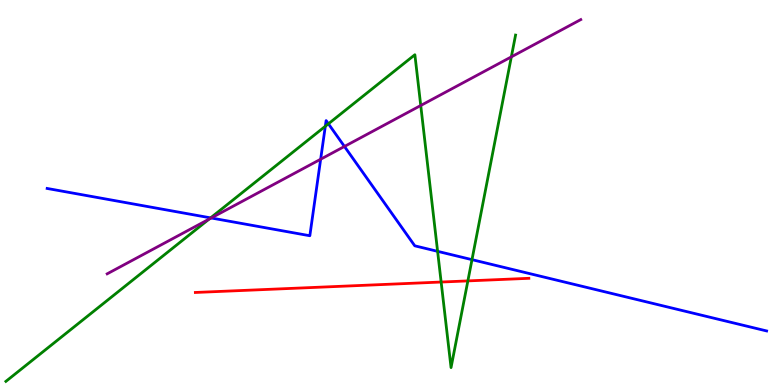[{'lines': ['blue', 'red'], 'intersections': []}, {'lines': ['green', 'red'], 'intersections': [{'x': 5.69, 'y': 2.67}, {'x': 6.04, 'y': 2.7}]}, {'lines': ['purple', 'red'], 'intersections': []}, {'lines': ['blue', 'green'], 'intersections': [{'x': 2.72, 'y': 4.34}, {'x': 4.2, 'y': 6.72}, {'x': 4.24, 'y': 6.78}, {'x': 5.65, 'y': 3.47}, {'x': 6.09, 'y': 3.26}]}, {'lines': ['blue', 'purple'], 'intersections': [{'x': 2.73, 'y': 4.34}, {'x': 4.14, 'y': 5.86}, {'x': 4.44, 'y': 6.2}]}, {'lines': ['green', 'purple'], 'intersections': [{'x': 2.7, 'y': 4.31}, {'x': 5.43, 'y': 7.26}, {'x': 6.6, 'y': 8.52}]}]